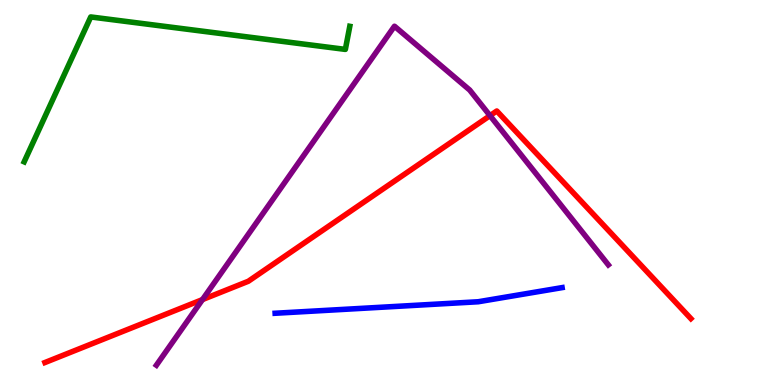[{'lines': ['blue', 'red'], 'intersections': []}, {'lines': ['green', 'red'], 'intersections': []}, {'lines': ['purple', 'red'], 'intersections': [{'x': 2.61, 'y': 2.22}, {'x': 6.32, 'y': 7.0}]}, {'lines': ['blue', 'green'], 'intersections': []}, {'lines': ['blue', 'purple'], 'intersections': []}, {'lines': ['green', 'purple'], 'intersections': []}]